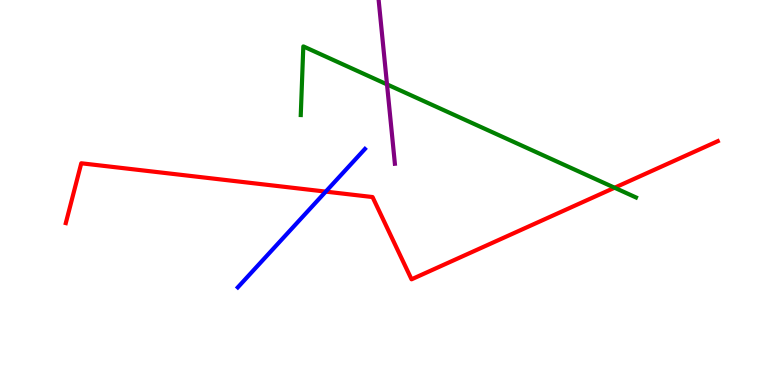[{'lines': ['blue', 'red'], 'intersections': [{'x': 4.2, 'y': 5.02}]}, {'lines': ['green', 'red'], 'intersections': [{'x': 7.93, 'y': 5.12}]}, {'lines': ['purple', 'red'], 'intersections': []}, {'lines': ['blue', 'green'], 'intersections': []}, {'lines': ['blue', 'purple'], 'intersections': []}, {'lines': ['green', 'purple'], 'intersections': [{'x': 4.99, 'y': 7.81}]}]